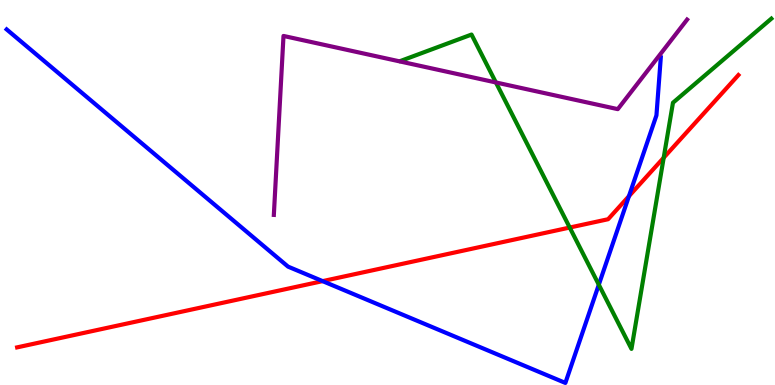[{'lines': ['blue', 'red'], 'intersections': [{'x': 4.16, 'y': 2.7}, {'x': 8.12, 'y': 4.9}]}, {'lines': ['green', 'red'], 'intersections': [{'x': 7.35, 'y': 4.09}, {'x': 8.56, 'y': 5.9}]}, {'lines': ['purple', 'red'], 'intersections': []}, {'lines': ['blue', 'green'], 'intersections': [{'x': 7.73, 'y': 2.61}]}, {'lines': ['blue', 'purple'], 'intersections': []}, {'lines': ['green', 'purple'], 'intersections': [{'x': 6.4, 'y': 7.86}]}]